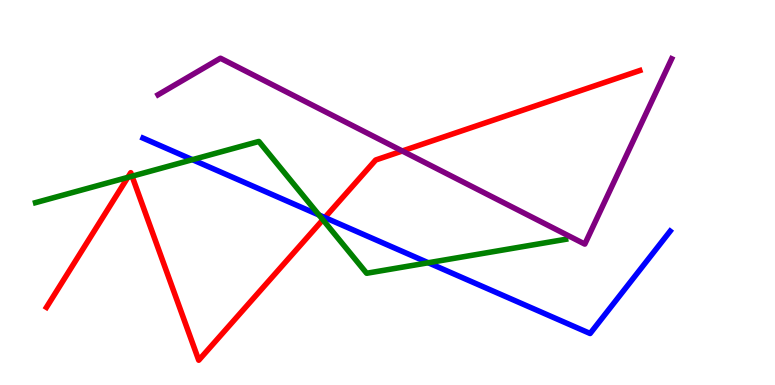[{'lines': ['blue', 'red'], 'intersections': [{'x': 4.19, 'y': 4.35}]}, {'lines': ['green', 'red'], 'intersections': [{'x': 1.65, 'y': 5.39}, {'x': 1.7, 'y': 5.42}, {'x': 4.17, 'y': 4.29}]}, {'lines': ['purple', 'red'], 'intersections': [{'x': 5.19, 'y': 6.08}]}, {'lines': ['blue', 'green'], 'intersections': [{'x': 2.48, 'y': 5.85}, {'x': 4.12, 'y': 4.42}, {'x': 5.53, 'y': 3.18}]}, {'lines': ['blue', 'purple'], 'intersections': []}, {'lines': ['green', 'purple'], 'intersections': []}]